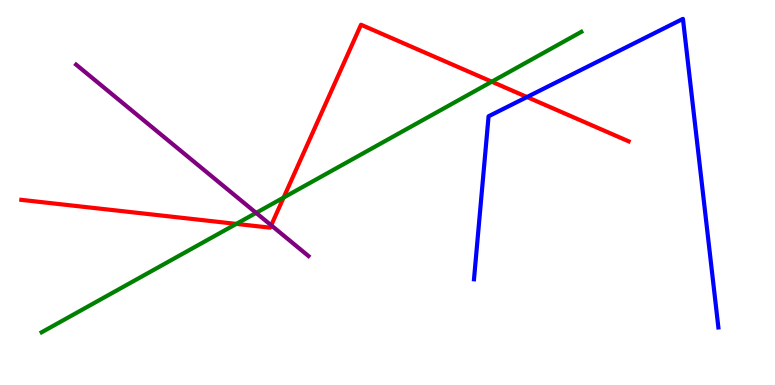[{'lines': ['blue', 'red'], 'intersections': [{'x': 6.8, 'y': 7.48}]}, {'lines': ['green', 'red'], 'intersections': [{'x': 3.05, 'y': 4.18}, {'x': 3.66, 'y': 4.87}, {'x': 6.35, 'y': 7.88}]}, {'lines': ['purple', 'red'], 'intersections': [{'x': 3.5, 'y': 4.15}]}, {'lines': ['blue', 'green'], 'intersections': []}, {'lines': ['blue', 'purple'], 'intersections': []}, {'lines': ['green', 'purple'], 'intersections': [{'x': 3.3, 'y': 4.47}]}]